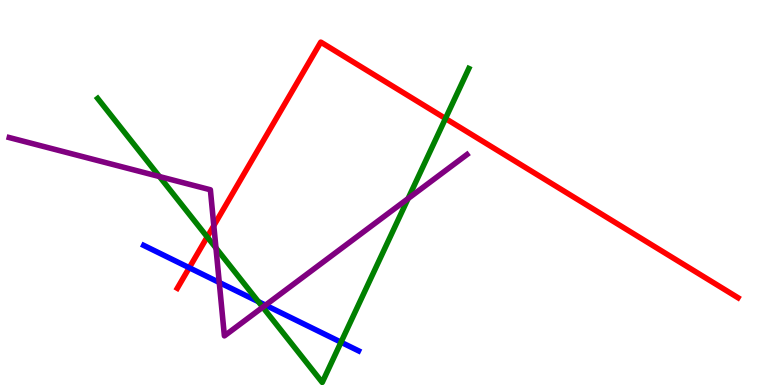[{'lines': ['blue', 'red'], 'intersections': [{'x': 2.44, 'y': 3.05}]}, {'lines': ['green', 'red'], 'intersections': [{'x': 2.67, 'y': 3.85}, {'x': 5.75, 'y': 6.92}]}, {'lines': ['purple', 'red'], 'intersections': [{'x': 2.76, 'y': 4.14}]}, {'lines': ['blue', 'green'], 'intersections': [{'x': 3.33, 'y': 2.16}, {'x': 4.4, 'y': 1.11}]}, {'lines': ['blue', 'purple'], 'intersections': [{'x': 2.83, 'y': 2.66}, {'x': 3.43, 'y': 2.07}]}, {'lines': ['green', 'purple'], 'intersections': [{'x': 2.06, 'y': 5.41}, {'x': 2.79, 'y': 3.56}, {'x': 3.39, 'y': 2.02}, {'x': 5.27, 'y': 4.84}]}]